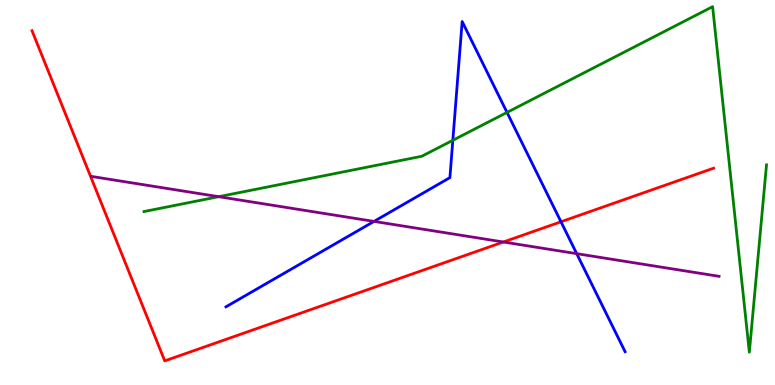[{'lines': ['blue', 'red'], 'intersections': [{'x': 7.24, 'y': 4.24}]}, {'lines': ['green', 'red'], 'intersections': []}, {'lines': ['purple', 'red'], 'intersections': [{'x': 6.5, 'y': 3.71}]}, {'lines': ['blue', 'green'], 'intersections': [{'x': 5.84, 'y': 6.36}, {'x': 6.54, 'y': 7.08}]}, {'lines': ['blue', 'purple'], 'intersections': [{'x': 4.83, 'y': 4.25}, {'x': 7.44, 'y': 3.41}]}, {'lines': ['green', 'purple'], 'intersections': [{'x': 2.82, 'y': 4.89}]}]